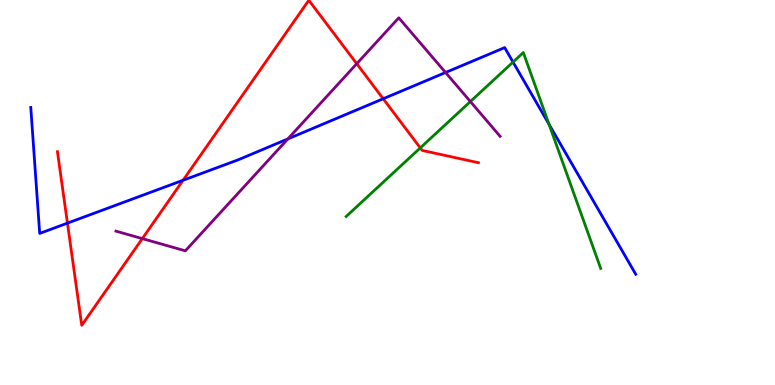[{'lines': ['blue', 'red'], 'intersections': [{'x': 0.87, 'y': 4.2}, {'x': 2.36, 'y': 5.32}, {'x': 4.94, 'y': 7.43}]}, {'lines': ['green', 'red'], 'intersections': [{'x': 5.42, 'y': 6.16}]}, {'lines': ['purple', 'red'], 'intersections': [{'x': 1.84, 'y': 3.8}, {'x': 4.6, 'y': 8.34}]}, {'lines': ['blue', 'green'], 'intersections': [{'x': 6.62, 'y': 8.39}, {'x': 7.08, 'y': 6.77}]}, {'lines': ['blue', 'purple'], 'intersections': [{'x': 3.71, 'y': 6.39}, {'x': 5.75, 'y': 8.12}]}, {'lines': ['green', 'purple'], 'intersections': [{'x': 6.07, 'y': 7.36}]}]